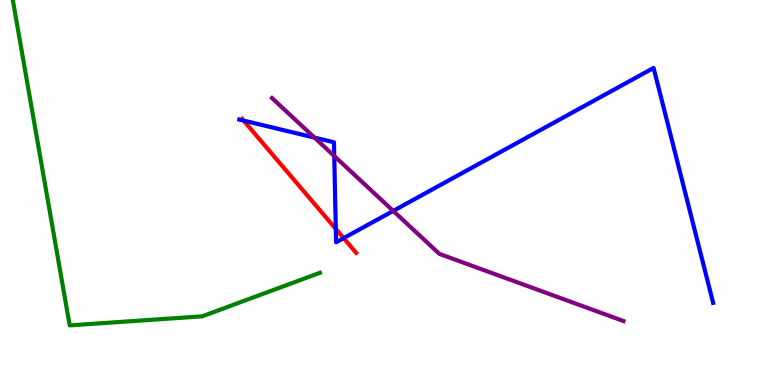[{'lines': ['blue', 'red'], 'intersections': [{'x': 3.14, 'y': 6.87}, {'x': 4.33, 'y': 4.05}, {'x': 4.43, 'y': 3.81}]}, {'lines': ['green', 'red'], 'intersections': []}, {'lines': ['purple', 'red'], 'intersections': []}, {'lines': ['blue', 'green'], 'intersections': []}, {'lines': ['blue', 'purple'], 'intersections': [{'x': 4.06, 'y': 6.43}, {'x': 4.31, 'y': 5.95}, {'x': 5.07, 'y': 4.52}]}, {'lines': ['green', 'purple'], 'intersections': []}]